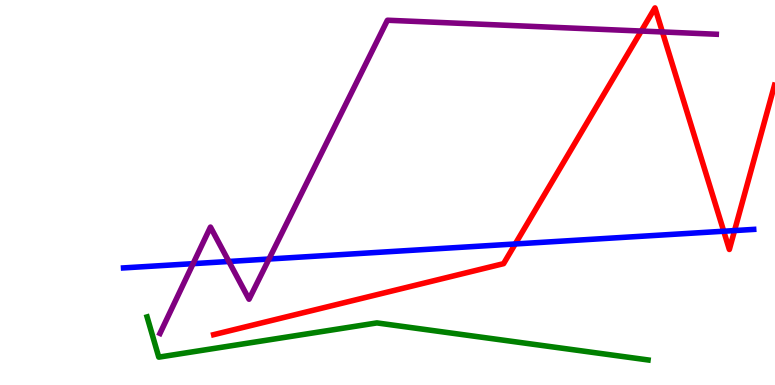[{'lines': ['blue', 'red'], 'intersections': [{'x': 6.65, 'y': 3.66}, {'x': 9.34, 'y': 3.99}, {'x': 9.48, 'y': 4.01}]}, {'lines': ['green', 'red'], 'intersections': []}, {'lines': ['purple', 'red'], 'intersections': [{'x': 8.27, 'y': 9.19}, {'x': 8.55, 'y': 9.17}]}, {'lines': ['blue', 'green'], 'intersections': []}, {'lines': ['blue', 'purple'], 'intersections': [{'x': 2.49, 'y': 3.15}, {'x': 2.95, 'y': 3.21}, {'x': 3.47, 'y': 3.27}]}, {'lines': ['green', 'purple'], 'intersections': []}]